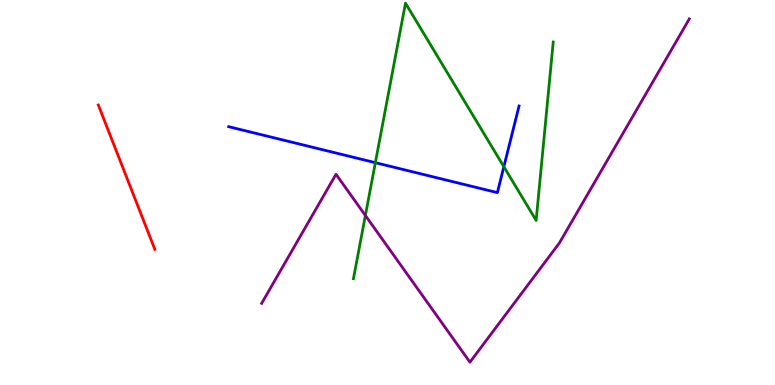[{'lines': ['blue', 'red'], 'intersections': []}, {'lines': ['green', 'red'], 'intersections': []}, {'lines': ['purple', 'red'], 'intersections': []}, {'lines': ['blue', 'green'], 'intersections': [{'x': 4.84, 'y': 5.77}, {'x': 6.5, 'y': 5.67}]}, {'lines': ['blue', 'purple'], 'intersections': []}, {'lines': ['green', 'purple'], 'intersections': [{'x': 4.71, 'y': 4.4}]}]